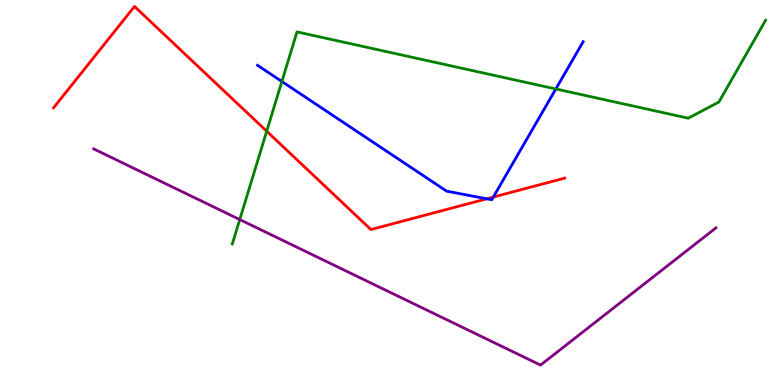[{'lines': ['blue', 'red'], 'intersections': [{'x': 6.28, 'y': 4.84}, {'x': 6.37, 'y': 4.88}]}, {'lines': ['green', 'red'], 'intersections': [{'x': 3.44, 'y': 6.59}]}, {'lines': ['purple', 'red'], 'intersections': []}, {'lines': ['blue', 'green'], 'intersections': [{'x': 3.64, 'y': 7.88}, {'x': 7.17, 'y': 7.69}]}, {'lines': ['blue', 'purple'], 'intersections': []}, {'lines': ['green', 'purple'], 'intersections': [{'x': 3.09, 'y': 4.3}]}]